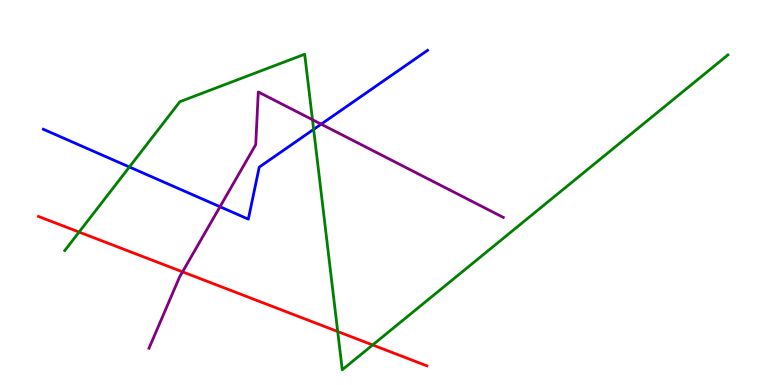[{'lines': ['blue', 'red'], 'intersections': []}, {'lines': ['green', 'red'], 'intersections': [{'x': 1.02, 'y': 3.97}, {'x': 4.36, 'y': 1.39}, {'x': 4.81, 'y': 1.04}]}, {'lines': ['purple', 'red'], 'intersections': [{'x': 2.36, 'y': 2.94}]}, {'lines': ['blue', 'green'], 'intersections': [{'x': 1.67, 'y': 5.66}, {'x': 4.05, 'y': 6.64}]}, {'lines': ['blue', 'purple'], 'intersections': [{'x': 2.84, 'y': 4.63}, {'x': 4.14, 'y': 6.77}]}, {'lines': ['green', 'purple'], 'intersections': [{'x': 4.03, 'y': 6.89}]}]